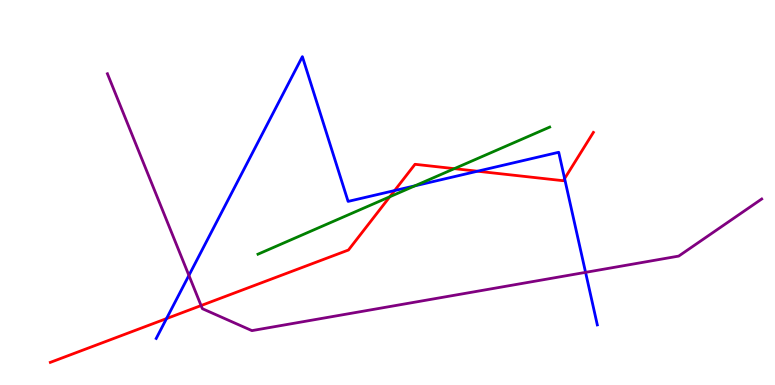[{'lines': ['blue', 'red'], 'intersections': [{'x': 2.15, 'y': 1.73}, {'x': 5.09, 'y': 5.05}, {'x': 6.16, 'y': 5.55}, {'x': 7.29, 'y': 5.36}]}, {'lines': ['green', 'red'], 'intersections': [{'x': 5.03, 'y': 4.89}, {'x': 5.86, 'y': 5.62}]}, {'lines': ['purple', 'red'], 'intersections': [{'x': 2.59, 'y': 2.06}]}, {'lines': ['blue', 'green'], 'intersections': [{'x': 5.35, 'y': 5.17}]}, {'lines': ['blue', 'purple'], 'intersections': [{'x': 2.44, 'y': 2.85}, {'x': 7.56, 'y': 2.93}]}, {'lines': ['green', 'purple'], 'intersections': []}]